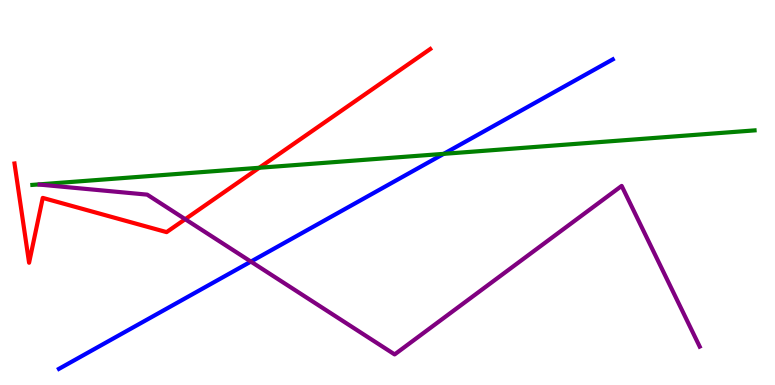[{'lines': ['blue', 'red'], 'intersections': []}, {'lines': ['green', 'red'], 'intersections': [{'x': 3.35, 'y': 5.64}]}, {'lines': ['purple', 'red'], 'intersections': [{'x': 2.39, 'y': 4.31}]}, {'lines': ['blue', 'green'], 'intersections': [{'x': 5.73, 'y': 6.0}]}, {'lines': ['blue', 'purple'], 'intersections': [{'x': 3.24, 'y': 3.21}]}, {'lines': ['green', 'purple'], 'intersections': []}]